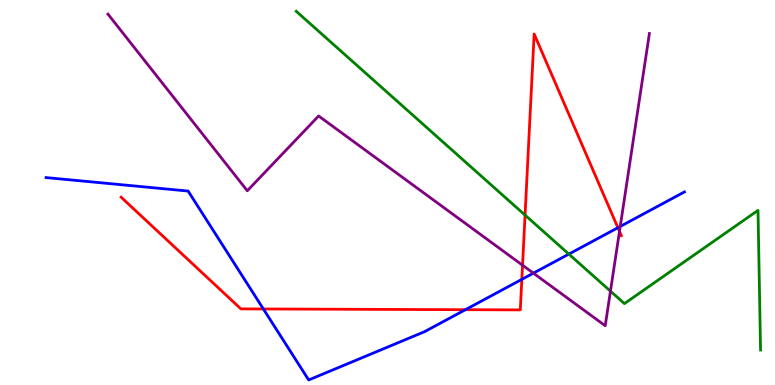[{'lines': ['blue', 'red'], 'intersections': [{'x': 3.4, 'y': 1.97}, {'x': 6.01, 'y': 1.96}, {'x': 6.73, 'y': 2.74}, {'x': 7.97, 'y': 4.09}]}, {'lines': ['green', 'red'], 'intersections': [{'x': 6.77, 'y': 4.41}]}, {'lines': ['purple', 'red'], 'intersections': [{'x': 6.74, 'y': 3.11}, {'x': 7.99, 'y': 3.99}]}, {'lines': ['blue', 'green'], 'intersections': [{'x': 7.34, 'y': 3.4}]}, {'lines': ['blue', 'purple'], 'intersections': [{'x': 6.88, 'y': 2.91}, {'x': 8.0, 'y': 4.12}]}, {'lines': ['green', 'purple'], 'intersections': [{'x': 7.88, 'y': 2.44}]}]